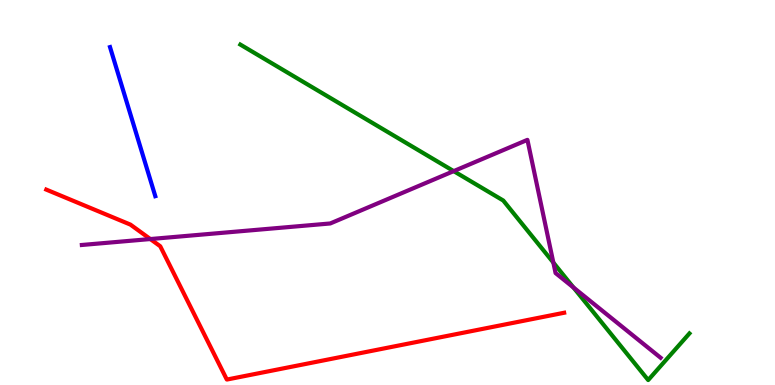[{'lines': ['blue', 'red'], 'intersections': []}, {'lines': ['green', 'red'], 'intersections': []}, {'lines': ['purple', 'red'], 'intersections': [{'x': 1.94, 'y': 3.79}]}, {'lines': ['blue', 'green'], 'intersections': []}, {'lines': ['blue', 'purple'], 'intersections': []}, {'lines': ['green', 'purple'], 'intersections': [{'x': 5.85, 'y': 5.56}, {'x': 7.14, 'y': 3.18}, {'x': 7.4, 'y': 2.53}]}]